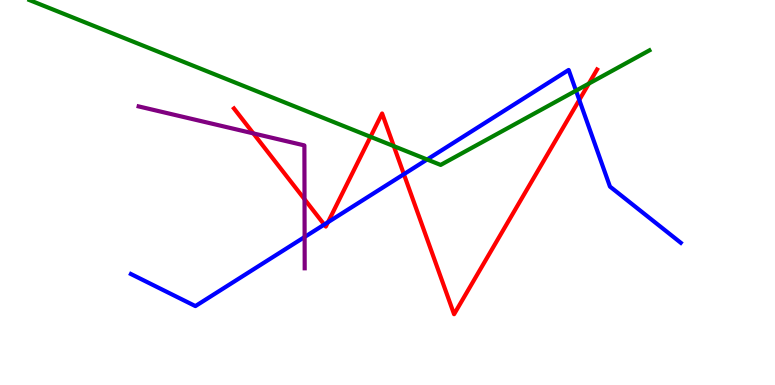[{'lines': ['blue', 'red'], 'intersections': [{'x': 4.18, 'y': 4.17}, {'x': 4.23, 'y': 4.23}, {'x': 5.21, 'y': 5.48}, {'x': 7.47, 'y': 7.4}]}, {'lines': ['green', 'red'], 'intersections': [{'x': 4.78, 'y': 6.45}, {'x': 5.08, 'y': 6.2}, {'x': 7.6, 'y': 7.83}]}, {'lines': ['purple', 'red'], 'intersections': [{'x': 3.27, 'y': 6.53}, {'x': 3.93, 'y': 4.83}]}, {'lines': ['blue', 'green'], 'intersections': [{'x': 5.51, 'y': 5.86}, {'x': 7.43, 'y': 7.65}]}, {'lines': ['blue', 'purple'], 'intersections': [{'x': 3.93, 'y': 3.84}]}, {'lines': ['green', 'purple'], 'intersections': []}]